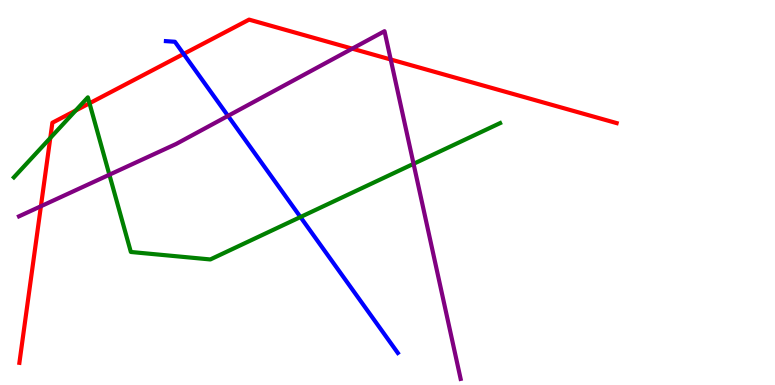[{'lines': ['blue', 'red'], 'intersections': [{'x': 2.37, 'y': 8.6}]}, {'lines': ['green', 'red'], 'intersections': [{'x': 0.649, 'y': 6.42}, {'x': 0.976, 'y': 7.13}, {'x': 1.15, 'y': 7.32}]}, {'lines': ['purple', 'red'], 'intersections': [{'x': 0.528, 'y': 4.64}, {'x': 4.54, 'y': 8.74}, {'x': 5.04, 'y': 8.45}]}, {'lines': ['blue', 'green'], 'intersections': [{'x': 3.88, 'y': 4.36}]}, {'lines': ['blue', 'purple'], 'intersections': [{'x': 2.94, 'y': 6.99}]}, {'lines': ['green', 'purple'], 'intersections': [{'x': 1.41, 'y': 5.46}, {'x': 5.34, 'y': 5.74}]}]